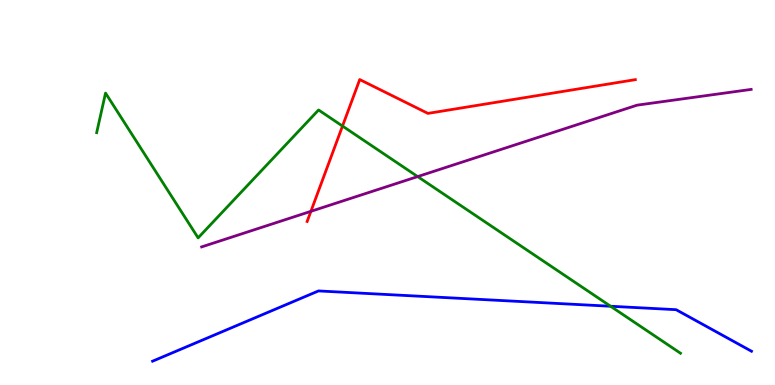[{'lines': ['blue', 'red'], 'intersections': []}, {'lines': ['green', 'red'], 'intersections': [{'x': 4.42, 'y': 6.73}]}, {'lines': ['purple', 'red'], 'intersections': [{'x': 4.01, 'y': 4.51}]}, {'lines': ['blue', 'green'], 'intersections': [{'x': 7.88, 'y': 2.05}]}, {'lines': ['blue', 'purple'], 'intersections': []}, {'lines': ['green', 'purple'], 'intersections': [{'x': 5.39, 'y': 5.41}]}]